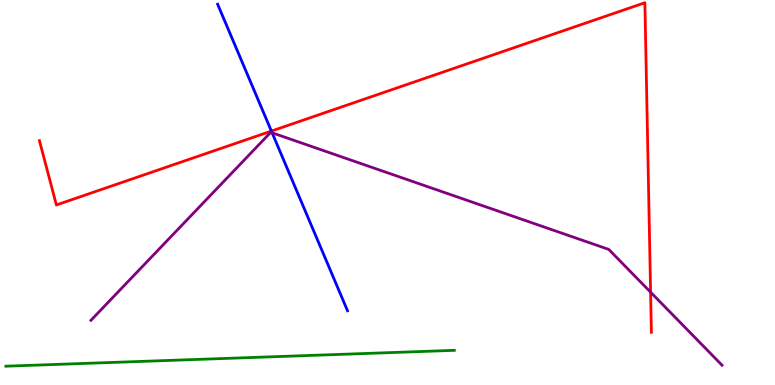[{'lines': ['blue', 'red'], 'intersections': [{'x': 3.5, 'y': 6.6}]}, {'lines': ['green', 'red'], 'intersections': []}, {'lines': ['purple', 'red'], 'intersections': [{'x': 8.39, 'y': 2.41}]}, {'lines': ['blue', 'green'], 'intersections': []}, {'lines': ['blue', 'purple'], 'intersections': [{'x': 3.51, 'y': 6.55}]}, {'lines': ['green', 'purple'], 'intersections': []}]